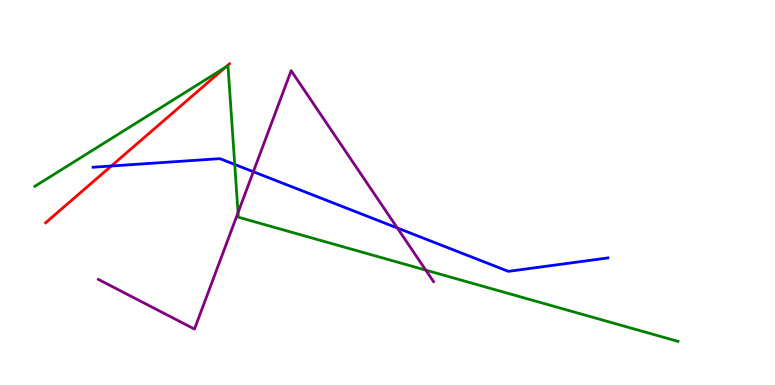[{'lines': ['blue', 'red'], 'intersections': [{'x': 1.44, 'y': 5.69}]}, {'lines': ['green', 'red'], 'intersections': [{'x': 2.91, 'y': 8.25}]}, {'lines': ['purple', 'red'], 'intersections': []}, {'lines': ['blue', 'green'], 'intersections': [{'x': 3.03, 'y': 5.73}]}, {'lines': ['blue', 'purple'], 'intersections': [{'x': 3.27, 'y': 5.54}, {'x': 5.13, 'y': 4.08}]}, {'lines': ['green', 'purple'], 'intersections': [{'x': 3.07, 'y': 4.48}, {'x': 5.49, 'y': 2.98}]}]